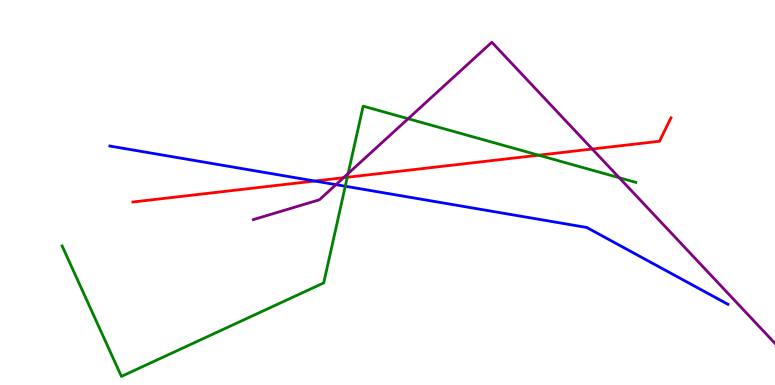[{'lines': ['blue', 'red'], 'intersections': [{'x': 4.06, 'y': 5.3}]}, {'lines': ['green', 'red'], 'intersections': [{'x': 4.48, 'y': 5.4}, {'x': 6.95, 'y': 5.97}]}, {'lines': ['purple', 'red'], 'intersections': [{'x': 4.43, 'y': 5.38}, {'x': 7.64, 'y': 6.13}]}, {'lines': ['blue', 'green'], 'intersections': [{'x': 4.46, 'y': 5.16}]}, {'lines': ['blue', 'purple'], 'intersections': [{'x': 4.34, 'y': 5.2}]}, {'lines': ['green', 'purple'], 'intersections': [{'x': 4.49, 'y': 5.49}, {'x': 5.27, 'y': 6.92}, {'x': 7.99, 'y': 5.38}]}]